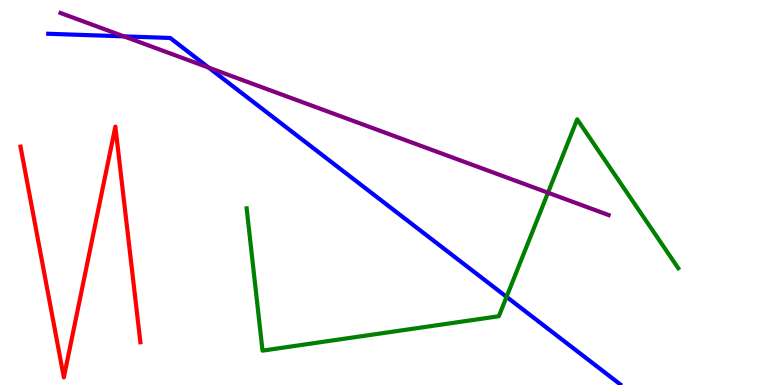[{'lines': ['blue', 'red'], 'intersections': []}, {'lines': ['green', 'red'], 'intersections': []}, {'lines': ['purple', 'red'], 'intersections': []}, {'lines': ['blue', 'green'], 'intersections': [{'x': 6.54, 'y': 2.29}]}, {'lines': ['blue', 'purple'], 'intersections': [{'x': 1.6, 'y': 9.06}, {'x': 2.69, 'y': 8.24}]}, {'lines': ['green', 'purple'], 'intersections': [{'x': 7.07, 'y': 4.99}]}]